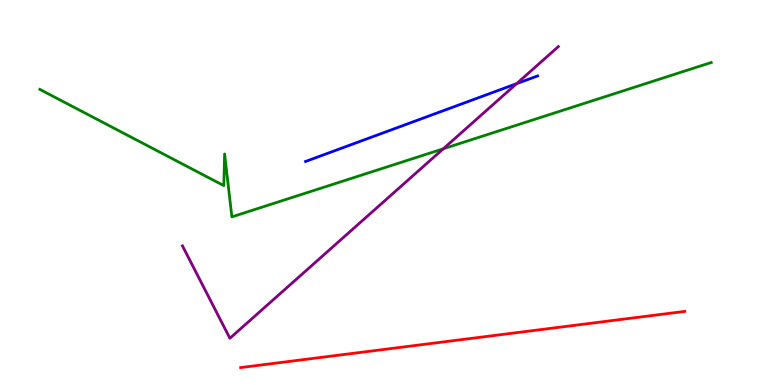[{'lines': ['blue', 'red'], 'intersections': []}, {'lines': ['green', 'red'], 'intersections': []}, {'lines': ['purple', 'red'], 'intersections': []}, {'lines': ['blue', 'green'], 'intersections': []}, {'lines': ['blue', 'purple'], 'intersections': [{'x': 6.67, 'y': 7.83}]}, {'lines': ['green', 'purple'], 'intersections': [{'x': 5.72, 'y': 6.14}]}]